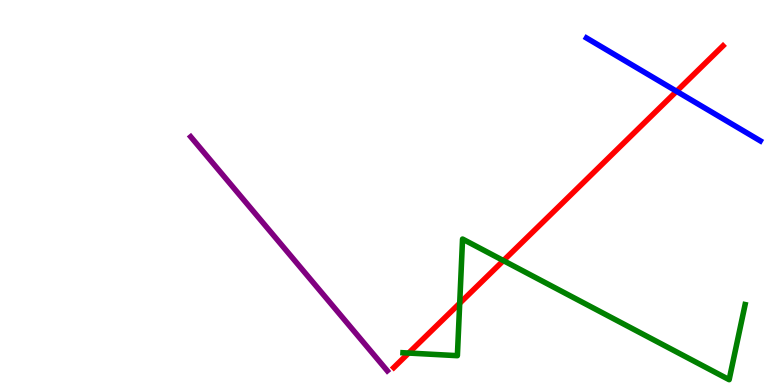[{'lines': ['blue', 'red'], 'intersections': [{'x': 8.73, 'y': 7.63}]}, {'lines': ['green', 'red'], 'intersections': [{'x': 5.27, 'y': 0.83}, {'x': 5.93, 'y': 2.12}, {'x': 6.5, 'y': 3.23}]}, {'lines': ['purple', 'red'], 'intersections': []}, {'lines': ['blue', 'green'], 'intersections': []}, {'lines': ['blue', 'purple'], 'intersections': []}, {'lines': ['green', 'purple'], 'intersections': []}]